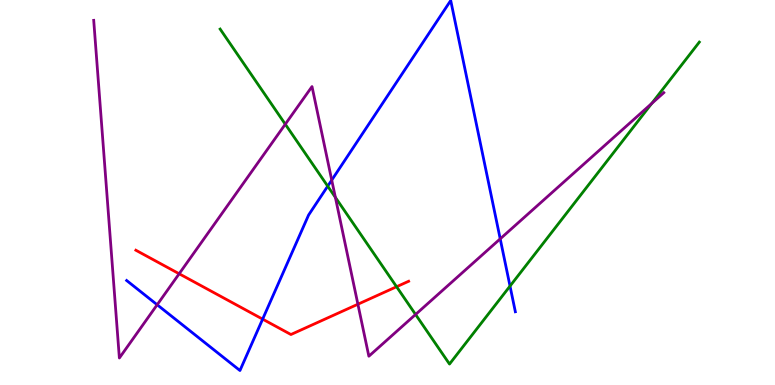[{'lines': ['blue', 'red'], 'intersections': [{'x': 3.39, 'y': 1.71}]}, {'lines': ['green', 'red'], 'intersections': [{'x': 5.12, 'y': 2.55}]}, {'lines': ['purple', 'red'], 'intersections': [{'x': 2.31, 'y': 2.89}, {'x': 4.62, 'y': 2.1}]}, {'lines': ['blue', 'green'], 'intersections': [{'x': 4.23, 'y': 5.16}, {'x': 6.58, 'y': 2.57}]}, {'lines': ['blue', 'purple'], 'intersections': [{'x': 2.03, 'y': 2.08}, {'x': 4.28, 'y': 5.32}, {'x': 6.45, 'y': 3.8}]}, {'lines': ['green', 'purple'], 'intersections': [{'x': 3.68, 'y': 6.77}, {'x': 4.33, 'y': 4.87}, {'x': 5.36, 'y': 1.83}, {'x': 8.41, 'y': 7.31}]}]